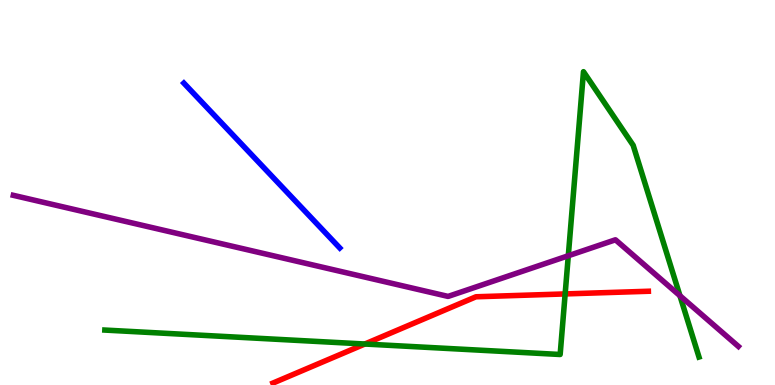[{'lines': ['blue', 'red'], 'intersections': []}, {'lines': ['green', 'red'], 'intersections': [{'x': 4.71, 'y': 1.06}, {'x': 7.29, 'y': 2.37}]}, {'lines': ['purple', 'red'], 'intersections': []}, {'lines': ['blue', 'green'], 'intersections': []}, {'lines': ['blue', 'purple'], 'intersections': []}, {'lines': ['green', 'purple'], 'intersections': [{'x': 7.33, 'y': 3.36}, {'x': 8.77, 'y': 2.32}]}]